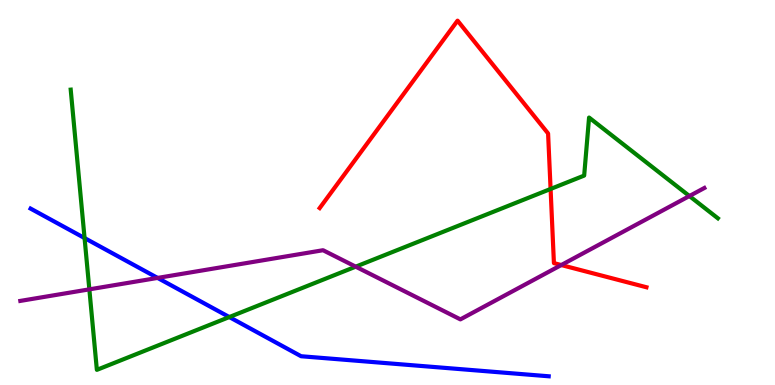[{'lines': ['blue', 'red'], 'intersections': []}, {'lines': ['green', 'red'], 'intersections': [{'x': 7.1, 'y': 5.09}]}, {'lines': ['purple', 'red'], 'intersections': [{'x': 7.24, 'y': 3.12}]}, {'lines': ['blue', 'green'], 'intersections': [{'x': 1.09, 'y': 3.82}, {'x': 2.96, 'y': 1.76}]}, {'lines': ['blue', 'purple'], 'intersections': [{'x': 2.03, 'y': 2.78}]}, {'lines': ['green', 'purple'], 'intersections': [{'x': 1.15, 'y': 2.48}, {'x': 4.59, 'y': 3.07}, {'x': 8.9, 'y': 4.91}]}]